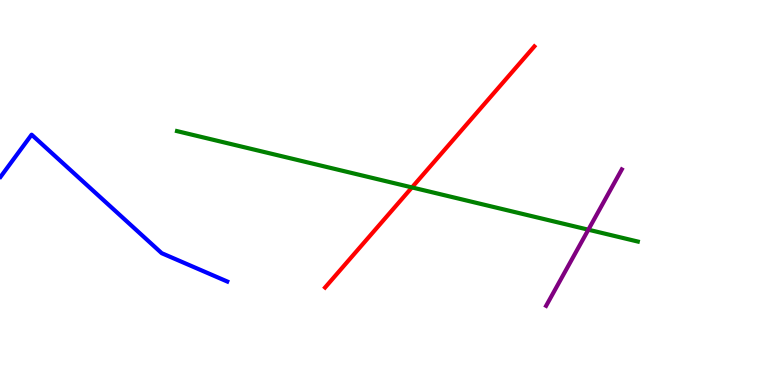[{'lines': ['blue', 'red'], 'intersections': []}, {'lines': ['green', 'red'], 'intersections': [{'x': 5.32, 'y': 5.13}]}, {'lines': ['purple', 'red'], 'intersections': []}, {'lines': ['blue', 'green'], 'intersections': []}, {'lines': ['blue', 'purple'], 'intersections': []}, {'lines': ['green', 'purple'], 'intersections': [{'x': 7.59, 'y': 4.03}]}]